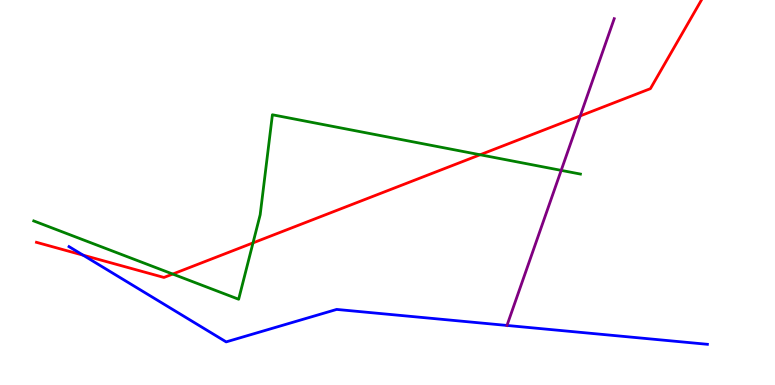[{'lines': ['blue', 'red'], 'intersections': [{'x': 1.07, 'y': 3.37}]}, {'lines': ['green', 'red'], 'intersections': [{'x': 2.23, 'y': 2.88}, {'x': 3.26, 'y': 3.69}, {'x': 6.19, 'y': 5.98}]}, {'lines': ['purple', 'red'], 'intersections': [{'x': 7.49, 'y': 6.99}]}, {'lines': ['blue', 'green'], 'intersections': []}, {'lines': ['blue', 'purple'], 'intersections': [{'x': 6.54, 'y': 1.55}]}, {'lines': ['green', 'purple'], 'intersections': [{'x': 7.24, 'y': 5.57}]}]